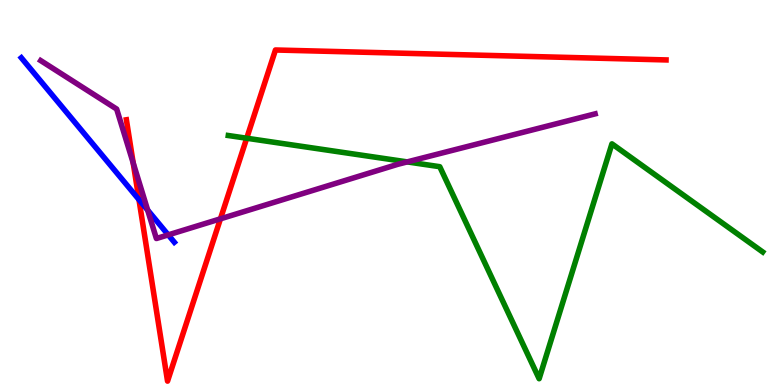[{'lines': ['blue', 'red'], 'intersections': [{'x': 1.79, 'y': 4.82}]}, {'lines': ['green', 'red'], 'intersections': [{'x': 3.18, 'y': 6.41}]}, {'lines': ['purple', 'red'], 'intersections': [{'x': 1.72, 'y': 5.77}, {'x': 2.84, 'y': 4.32}]}, {'lines': ['blue', 'green'], 'intersections': []}, {'lines': ['blue', 'purple'], 'intersections': [{'x': 1.91, 'y': 4.54}, {'x': 2.17, 'y': 3.9}]}, {'lines': ['green', 'purple'], 'intersections': [{'x': 5.25, 'y': 5.79}]}]